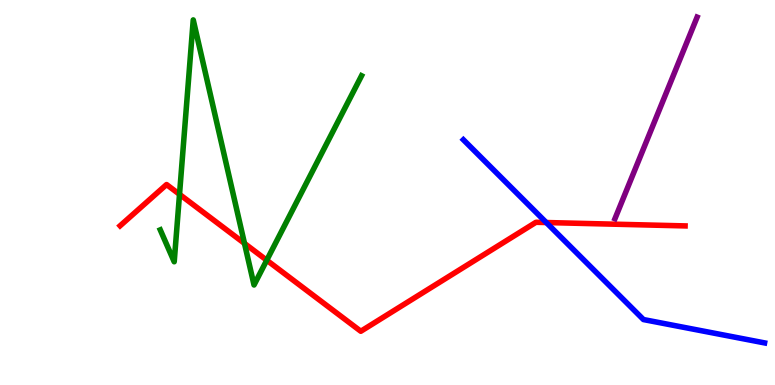[{'lines': ['blue', 'red'], 'intersections': [{'x': 7.05, 'y': 4.22}]}, {'lines': ['green', 'red'], 'intersections': [{'x': 2.32, 'y': 4.95}, {'x': 3.15, 'y': 3.68}, {'x': 3.44, 'y': 3.24}]}, {'lines': ['purple', 'red'], 'intersections': []}, {'lines': ['blue', 'green'], 'intersections': []}, {'lines': ['blue', 'purple'], 'intersections': []}, {'lines': ['green', 'purple'], 'intersections': []}]